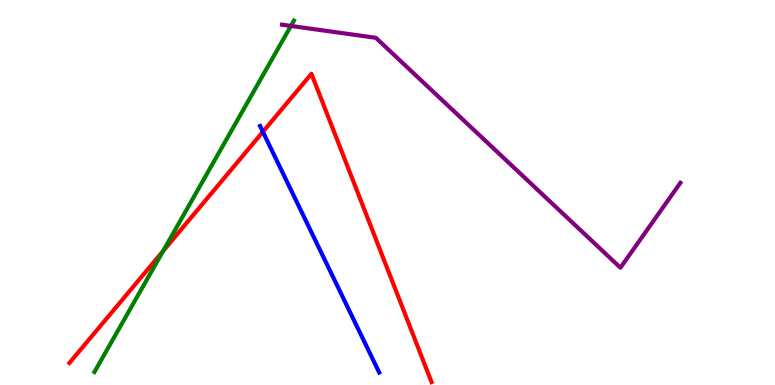[{'lines': ['blue', 'red'], 'intersections': [{'x': 3.39, 'y': 6.58}]}, {'lines': ['green', 'red'], 'intersections': [{'x': 2.1, 'y': 3.48}]}, {'lines': ['purple', 'red'], 'intersections': []}, {'lines': ['blue', 'green'], 'intersections': []}, {'lines': ['blue', 'purple'], 'intersections': []}, {'lines': ['green', 'purple'], 'intersections': [{'x': 3.75, 'y': 9.33}]}]